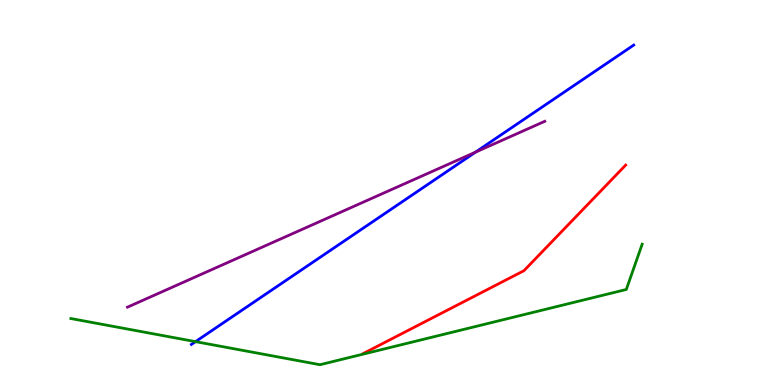[{'lines': ['blue', 'red'], 'intersections': []}, {'lines': ['green', 'red'], 'intersections': []}, {'lines': ['purple', 'red'], 'intersections': []}, {'lines': ['blue', 'green'], 'intersections': [{'x': 2.52, 'y': 1.13}]}, {'lines': ['blue', 'purple'], 'intersections': [{'x': 6.14, 'y': 6.05}]}, {'lines': ['green', 'purple'], 'intersections': []}]